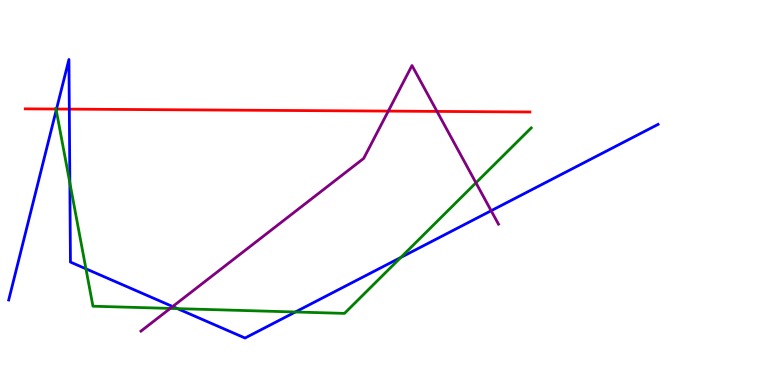[{'lines': ['blue', 'red'], 'intersections': [{'x': 0.729, 'y': 7.17}, {'x': 0.894, 'y': 7.17}]}, {'lines': ['green', 'red'], 'intersections': [{'x': 0.723, 'y': 7.17}]}, {'lines': ['purple', 'red'], 'intersections': [{'x': 5.01, 'y': 7.11}, {'x': 5.64, 'y': 7.11}]}, {'lines': ['blue', 'green'], 'intersections': [{'x': 0.726, 'y': 7.14}, {'x': 0.901, 'y': 5.25}, {'x': 1.11, 'y': 3.02}, {'x': 2.29, 'y': 1.98}, {'x': 3.81, 'y': 1.9}, {'x': 5.17, 'y': 3.31}]}, {'lines': ['blue', 'purple'], 'intersections': [{'x': 2.23, 'y': 2.04}, {'x': 6.34, 'y': 4.53}]}, {'lines': ['green', 'purple'], 'intersections': [{'x': 2.2, 'y': 1.99}, {'x': 6.14, 'y': 5.25}]}]